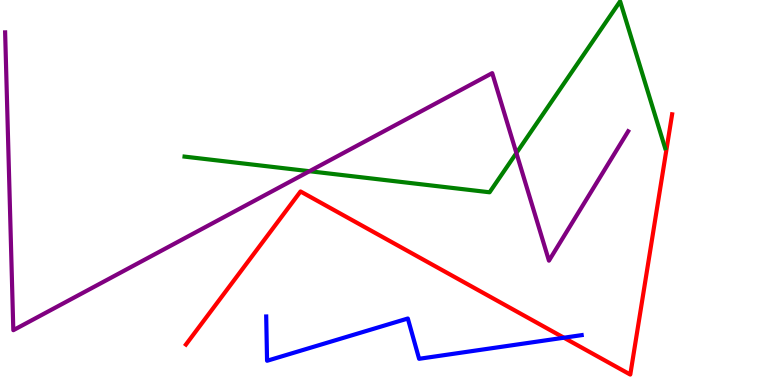[{'lines': ['blue', 'red'], 'intersections': [{'x': 7.28, 'y': 1.23}]}, {'lines': ['green', 'red'], 'intersections': []}, {'lines': ['purple', 'red'], 'intersections': []}, {'lines': ['blue', 'green'], 'intersections': []}, {'lines': ['blue', 'purple'], 'intersections': []}, {'lines': ['green', 'purple'], 'intersections': [{'x': 3.99, 'y': 5.55}, {'x': 6.66, 'y': 6.02}]}]